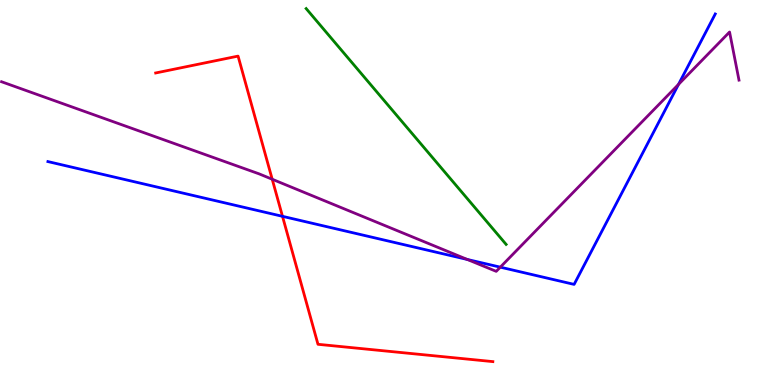[{'lines': ['blue', 'red'], 'intersections': [{'x': 3.65, 'y': 4.38}]}, {'lines': ['green', 'red'], 'intersections': []}, {'lines': ['purple', 'red'], 'intersections': [{'x': 3.51, 'y': 5.34}]}, {'lines': ['blue', 'green'], 'intersections': []}, {'lines': ['blue', 'purple'], 'intersections': [{'x': 6.03, 'y': 3.26}, {'x': 6.46, 'y': 3.06}, {'x': 8.76, 'y': 7.81}]}, {'lines': ['green', 'purple'], 'intersections': []}]